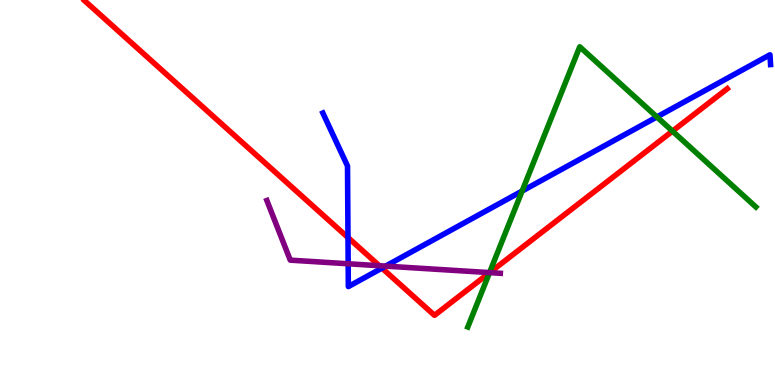[{'lines': ['blue', 'red'], 'intersections': [{'x': 4.49, 'y': 3.83}, {'x': 4.93, 'y': 3.04}]}, {'lines': ['green', 'red'], 'intersections': [{'x': 6.32, 'y': 2.91}, {'x': 8.68, 'y': 6.59}]}, {'lines': ['purple', 'red'], 'intersections': [{'x': 4.89, 'y': 3.1}, {'x': 6.32, 'y': 2.92}]}, {'lines': ['blue', 'green'], 'intersections': [{'x': 6.74, 'y': 5.04}, {'x': 8.48, 'y': 6.96}]}, {'lines': ['blue', 'purple'], 'intersections': [{'x': 4.49, 'y': 3.15}, {'x': 4.98, 'y': 3.09}]}, {'lines': ['green', 'purple'], 'intersections': [{'x': 6.32, 'y': 2.92}]}]